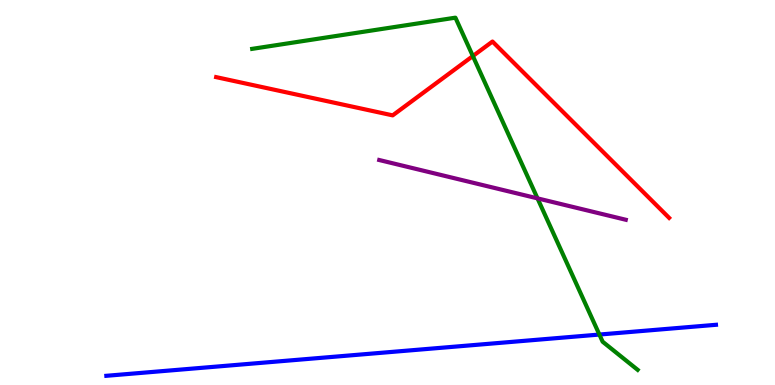[{'lines': ['blue', 'red'], 'intersections': []}, {'lines': ['green', 'red'], 'intersections': [{'x': 6.1, 'y': 8.54}]}, {'lines': ['purple', 'red'], 'intersections': []}, {'lines': ['blue', 'green'], 'intersections': [{'x': 7.73, 'y': 1.31}]}, {'lines': ['blue', 'purple'], 'intersections': []}, {'lines': ['green', 'purple'], 'intersections': [{'x': 6.94, 'y': 4.85}]}]